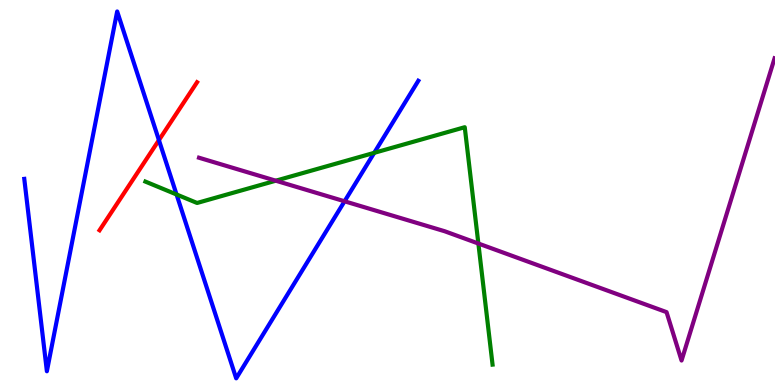[{'lines': ['blue', 'red'], 'intersections': [{'x': 2.05, 'y': 6.36}]}, {'lines': ['green', 'red'], 'intersections': []}, {'lines': ['purple', 'red'], 'intersections': []}, {'lines': ['blue', 'green'], 'intersections': [{'x': 2.28, 'y': 4.95}, {'x': 4.83, 'y': 6.03}]}, {'lines': ['blue', 'purple'], 'intersections': [{'x': 4.45, 'y': 4.77}]}, {'lines': ['green', 'purple'], 'intersections': [{'x': 3.56, 'y': 5.31}, {'x': 6.17, 'y': 3.67}]}]